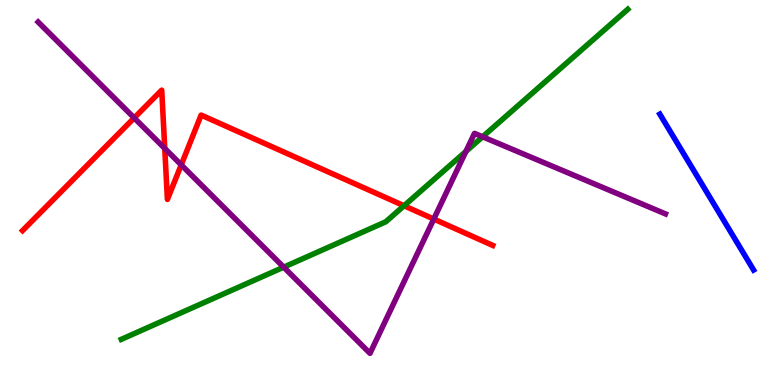[{'lines': ['blue', 'red'], 'intersections': []}, {'lines': ['green', 'red'], 'intersections': [{'x': 5.21, 'y': 4.66}]}, {'lines': ['purple', 'red'], 'intersections': [{'x': 1.73, 'y': 6.94}, {'x': 2.13, 'y': 6.14}, {'x': 2.34, 'y': 5.72}, {'x': 5.6, 'y': 4.31}]}, {'lines': ['blue', 'green'], 'intersections': []}, {'lines': ['blue', 'purple'], 'intersections': []}, {'lines': ['green', 'purple'], 'intersections': [{'x': 3.66, 'y': 3.06}, {'x': 6.01, 'y': 6.07}, {'x': 6.23, 'y': 6.45}]}]